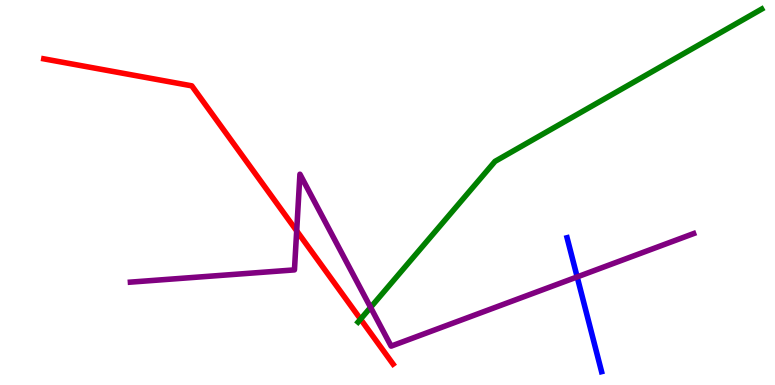[{'lines': ['blue', 'red'], 'intersections': []}, {'lines': ['green', 'red'], 'intersections': [{'x': 4.65, 'y': 1.71}]}, {'lines': ['purple', 'red'], 'intersections': [{'x': 3.83, 'y': 4.0}]}, {'lines': ['blue', 'green'], 'intersections': []}, {'lines': ['blue', 'purple'], 'intersections': [{'x': 7.45, 'y': 2.81}]}, {'lines': ['green', 'purple'], 'intersections': [{'x': 4.78, 'y': 2.02}]}]